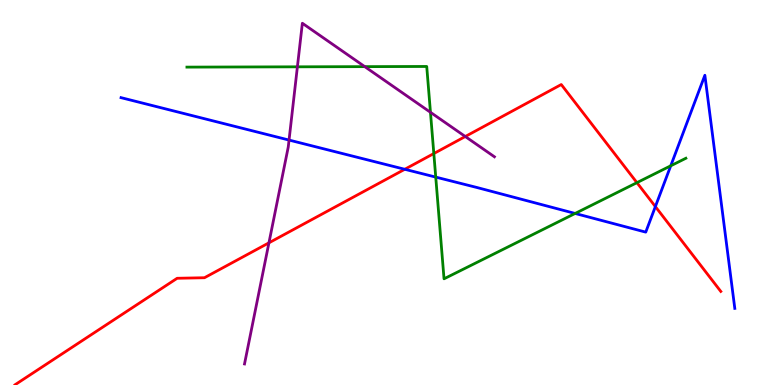[{'lines': ['blue', 'red'], 'intersections': [{'x': 5.22, 'y': 5.6}, {'x': 8.46, 'y': 4.63}]}, {'lines': ['green', 'red'], 'intersections': [{'x': 5.6, 'y': 6.01}, {'x': 8.22, 'y': 5.26}]}, {'lines': ['purple', 'red'], 'intersections': [{'x': 3.47, 'y': 3.69}, {'x': 6.0, 'y': 6.45}]}, {'lines': ['blue', 'green'], 'intersections': [{'x': 5.62, 'y': 5.4}, {'x': 7.42, 'y': 4.46}, {'x': 8.65, 'y': 5.69}]}, {'lines': ['blue', 'purple'], 'intersections': [{'x': 3.73, 'y': 6.36}]}, {'lines': ['green', 'purple'], 'intersections': [{'x': 3.84, 'y': 8.26}, {'x': 4.71, 'y': 8.27}, {'x': 5.55, 'y': 7.08}]}]